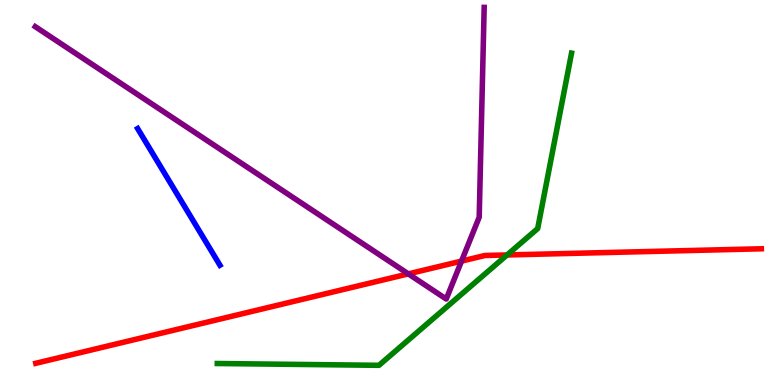[{'lines': ['blue', 'red'], 'intersections': []}, {'lines': ['green', 'red'], 'intersections': [{'x': 6.54, 'y': 3.38}]}, {'lines': ['purple', 'red'], 'intersections': [{'x': 5.27, 'y': 2.89}, {'x': 5.96, 'y': 3.22}]}, {'lines': ['blue', 'green'], 'intersections': []}, {'lines': ['blue', 'purple'], 'intersections': []}, {'lines': ['green', 'purple'], 'intersections': []}]